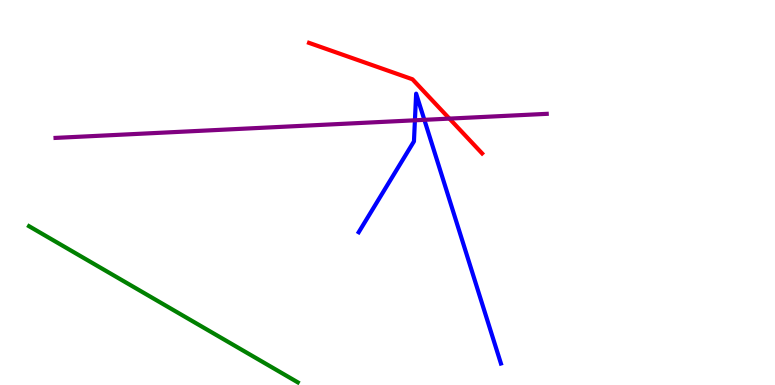[{'lines': ['blue', 'red'], 'intersections': []}, {'lines': ['green', 'red'], 'intersections': []}, {'lines': ['purple', 'red'], 'intersections': [{'x': 5.8, 'y': 6.92}]}, {'lines': ['blue', 'green'], 'intersections': []}, {'lines': ['blue', 'purple'], 'intersections': [{'x': 5.35, 'y': 6.88}, {'x': 5.48, 'y': 6.89}]}, {'lines': ['green', 'purple'], 'intersections': []}]